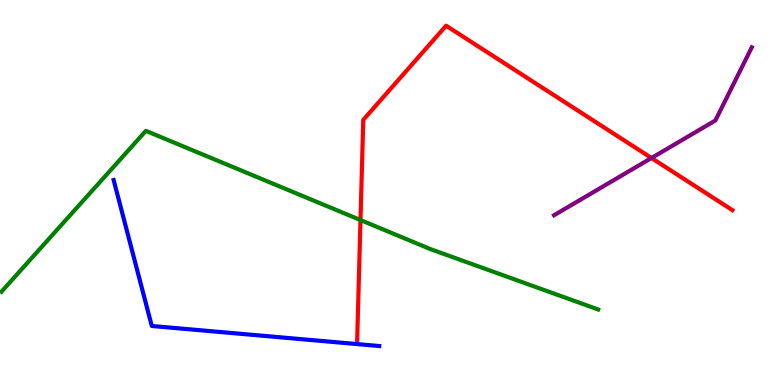[{'lines': ['blue', 'red'], 'intersections': []}, {'lines': ['green', 'red'], 'intersections': [{'x': 4.65, 'y': 4.28}]}, {'lines': ['purple', 'red'], 'intersections': [{'x': 8.41, 'y': 5.9}]}, {'lines': ['blue', 'green'], 'intersections': []}, {'lines': ['blue', 'purple'], 'intersections': []}, {'lines': ['green', 'purple'], 'intersections': []}]